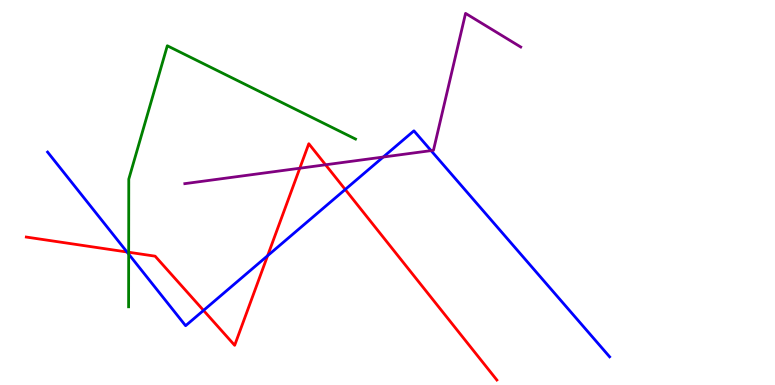[{'lines': ['blue', 'red'], 'intersections': [{'x': 1.64, 'y': 3.45}, {'x': 2.63, 'y': 1.94}, {'x': 3.45, 'y': 3.36}, {'x': 4.45, 'y': 5.08}]}, {'lines': ['green', 'red'], 'intersections': [{'x': 1.66, 'y': 3.45}]}, {'lines': ['purple', 'red'], 'intersections': [{'x': 3.87, 'y': 5.63}, {'x': 4.2, 'y': 5.72}]}, {'lines': ['blue', 'green'], 'intersections': [{'x': 1.66, 'y': 3.4}]}, {'lines': ['blue', 'purple'], 'intersections': [{'x': 4.94, 'y': 5.92}, {'x': 5.56, 'y': 6.09}]}, {'lines': ['green', 'purple'], 'intersections': []}]